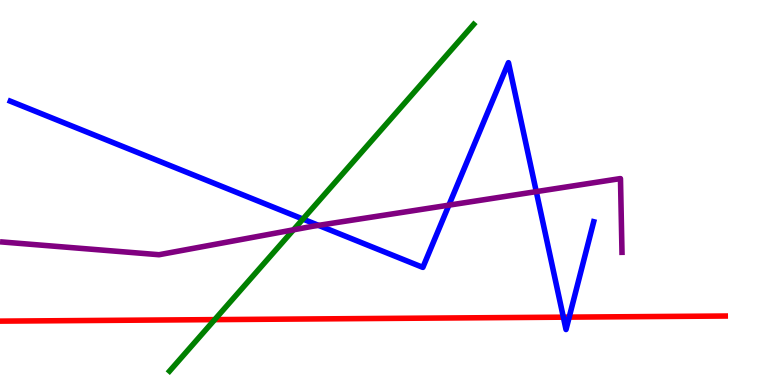[{'lines': ['blue', 'red'], 'intersections': [{'x': 7.27, 'y': 1.76}, {'x': 7.34, 'y': 1.76}]}, {'lines': ['green', 'red'], 'intersections': [{'x': 2.77, 'y': 1.7}]}, {'lines': ['purple', 'red'], 'intersections': []}, {'lines': ['blue', 'green'], 'intersections': [{'x': 3.91, 'y': 4.31}]}, {'lines': ['blue', 'purple'], 'intersections': [{'x': 4.11, 'y': 4.15}, {'x': 5.79, 'y': 4.67}, {'x': 6.92, 'y': 5.02}]}, {'lines': ['green', 'purple'], 'intersections': [{'x': 3.79, 'y': 4.03}]}]